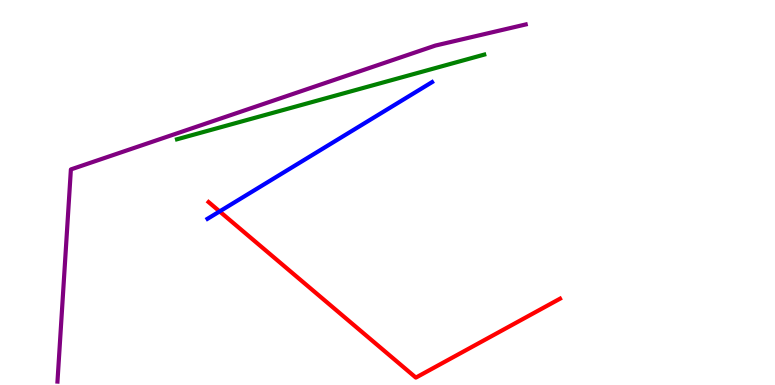[{'lines': ['blue', 'red'], 'intersections': [{'x': 2.83, 'y': 4.51}]}, {'lines': ['green', 'red'], 'intersections': []}, {'lines': ['purple', 'red'], 'intersections': []}, {'lines': ['blue', 'green'], 'intersections': []}, {'lines': ['blue', 'purple'], 'intersections': []}, {'lines': ['green', 'purple'], 'intersections': []}]